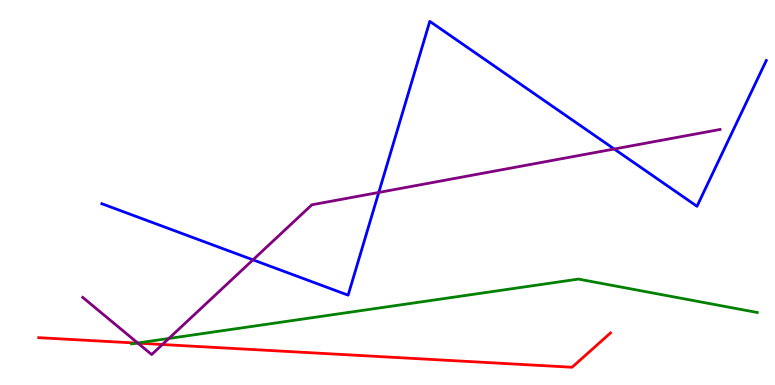[{'lines': ['blue', 'red'], 'intersections': []}, {'lines': ['green', 'red'], 'intersections': [{'x': 1.77, 'y': 1.09}]}, {'lines': ['purple', 'red'], 'intersections': [{'x': 1.78, 'y': 1.09}, {'x': 2.1, 'y': 1.05}]}, {'lines': ['blue', 'green'], 'intersections': []}, {'lines': ['blue', 'purple'], 'intersections': [{'x': 3.26, 'y': 3.25}, {'x': 4.89, 'y': 5.0}, {'x': 7.93, 'y': 6.13}]}, {'lines': ['green', 'purple'], 'intersections': [{'x': 1.78, 'y': 1.09}, {'x': 2.18, 'y': 1.21}]}]